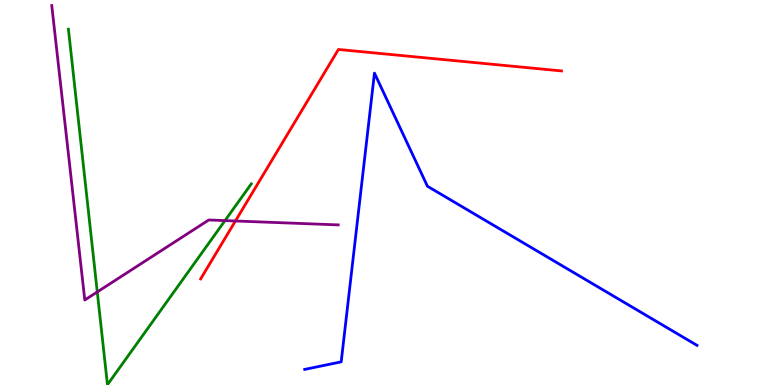[{'lines': ['blue', 'red'], 'intersections': []}, {'lines': ['green', 'red'], 'intersections': []}, {'lines': ['purple', 'red'], 'intersections': [{'x': 3.04, 'y': 4.26}]}, {'lines': ['blue', 'green'], 'intersections': []}, {'lines': ['blue', 'purple'], 'intersections': []}, {'lines': ['green', 'purple'], 'intersections': [{'x': 1.26, 'y': 2.42}, {'x': 2.9, 'y': 4.27}]}]